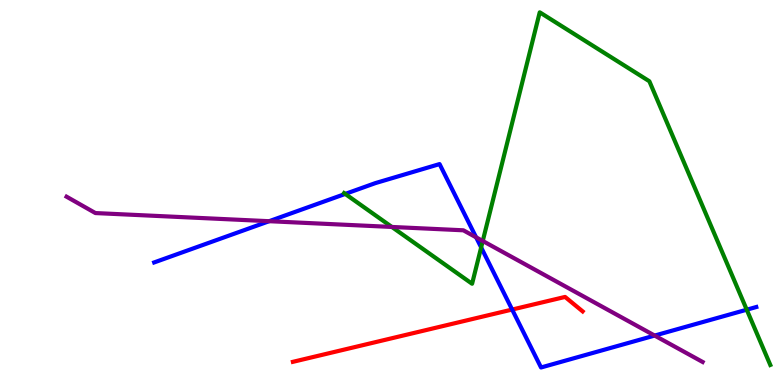[{'lines': ['blue', 'red'], 'intersections': [{'x': 6.61, 'y': 1.96}]}, {'lines': ['green', 'red'], 'intersections': []}, {'lines': ['purple', 'red'], 'intersections': []}, {'lines': ['blue', 'green'], 'intersections': [{'x': 4.45, 'y': 4.96}, {'x': 6.21, 'y': 3.57}, {'x': 9.64, 'y': 1.96}]}, {'lines': ['blue', 'purple'], 'intersections': [{'x': 3.47, 'y': 4.25}, {'x': 6.14, 'y': 3.84}, {'x': 8.45, 'y': 1.28}]}, {'lines': ['green', 'purple'], 'intersections': [{'x': 5.06, 'y': 4.11}, {'x': 6.23, 'y': 3.74}]}]